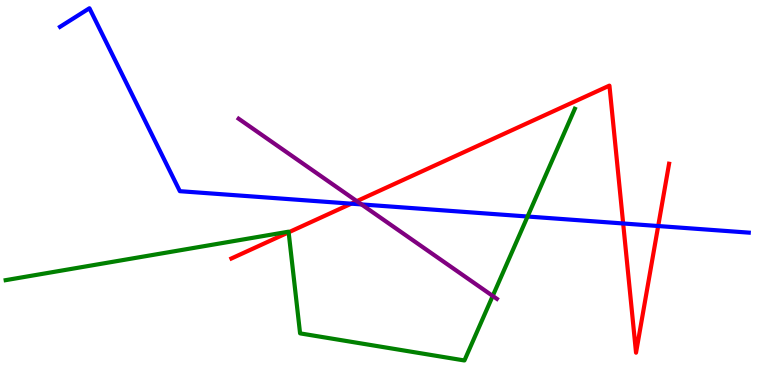[{'lines': ['blue', 'red'], 'intersections': [{'x': 4.53, 'y': 4.71}, {'x': 8.04, 'y': 4.2}, {'x': 8.49, 'y': 4.13}]}, {'lines': ['green', 'red'], 'intersections': [{'x': 3.72, 'y': 3.97}]}, {'lines': ['purple', 'red'], 'intersections': [{'x': 4.6, 'y': 4.78}]}, {'lines': ['blue', 'green'], 'intersections': [{'x': 6.81, 'y': 4.38}]}, {'lines': ['blue', 'purple'], 'intersections': [{'x': 4.66, 'y': 4.69}]}, {'lines': ['green', 'purple'], 'intersections': [{'x': 6.36, 'y': 2.31}]}]